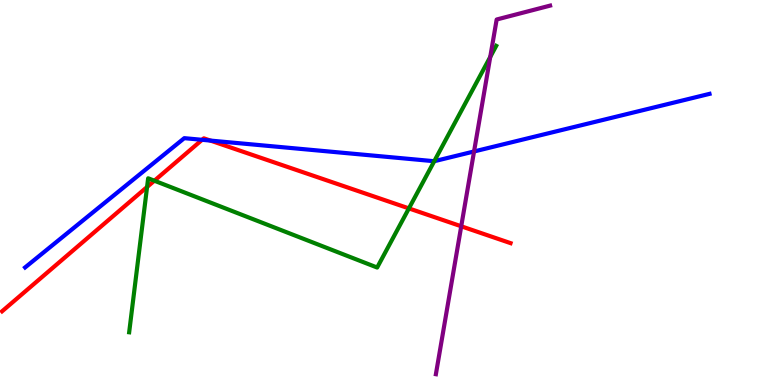[{'lines': ['blue', 'red'], 'intersections': [{'x': 2.61, 'y': 6.37}, {'x': 2.71, 'y': 6.35}]}, {'lines': ['green', 'red'], 'intersections': [{'x': 1.9, 'y': 5.14}, {'x': 1.99, 'y': 5.31}, {'x': 5.28, 'y': 4.59}]}, {'lines': ['purple', 'red'], 'intersections': [{'x': 5.95, 'y': 4.12}]}, {'lines': ['blue', 'green'], 'intersections': [{'x': 5.6, 'y': 5.81}]}, {'lines': ['blue', 'purple'], 'intersections': [{'x': 6.12, 'y': 6.07}]}, {'lines': ['green', 'purple'], 'intersections': [{'x': 6.33, 'y': 8.52}]}]